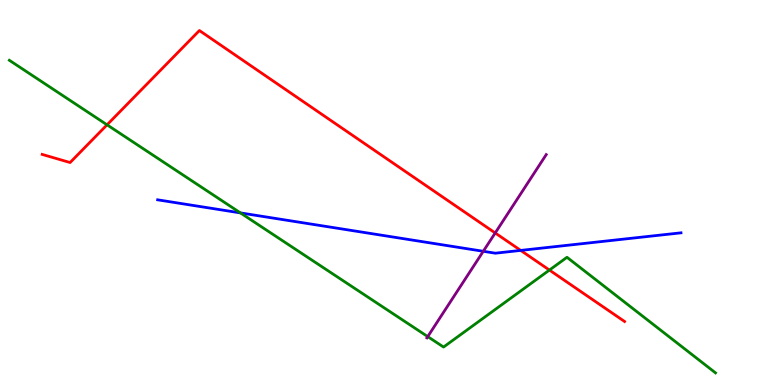[{'lines': ['blue', 'red'], 'intersections': [{'x': 6.72, 'y': 3.5}]}, {'lines': ['green', 'red'], 'intersections': [{'x': 1.38, 'y': 6.76}, {'x': 7.09, 'y': 2.99}]}, {'lines': ['purple', 'red'], 'intersections': [{'x': 6.39, 'y': 3.95}]}, {'lines': ['blue', 'green'], 'intersections': [{'x': 3.1, 'y': 4.47}]}, {'lines': ['blue', 'purple'], 'intersections': [{'x': 6.24, 'y': 3.47}]}, {'lines': ['green', 'purple'], 'intersections': [{'x': 5.52, 'y': 1.26}]}]